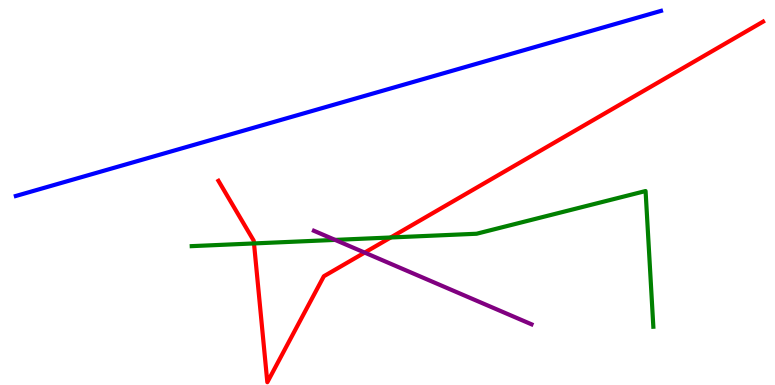[{'lines': ['blue', 'red'], 'intersections': []}, {'lines': ['green', 'red'], 'intersections': [{'x': 3.28, 'y': 3.68}, {'x': 5.04, 'y': 3.83}]}, {'lines': ['purple', 'red'], 'intersections': [{'x': 4.71, 'y': 3.44}]}, {'lines': ['blue', 'green'], 'intersections': []}, {'lines': ['blue', 'purple'], 'intersections': []}, {'lines': ['green', 'purple'], 'intersections': [{'x': 4.32, 'y': 3.77}]}]